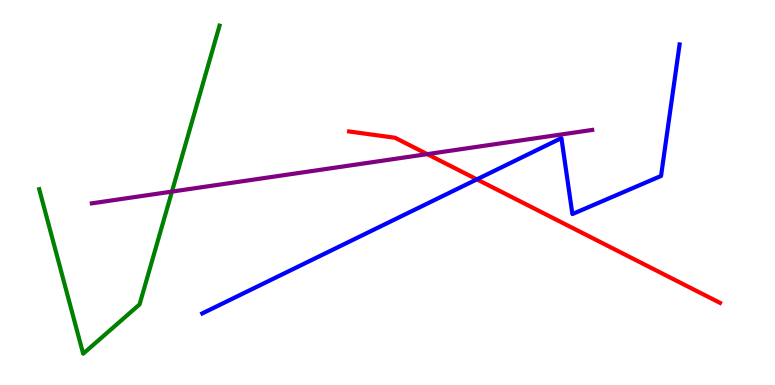[{'lines': ['blue', 'red'], 'intersections': [{'x': 6.15, 'y': 5.34}]}, {'lines': ['green', 'red'], 'intersections': []}, {'lines': ['purple', 'red'], 'intersections': [{'x': 5.51, 'y': 6.0}]}, {'lines': ['blue', 'green'], 'intersections': []}, {'lines': ['blue', 'purple'], 'intersections': []}, {'lines': ['green', 'purple'], 'intersections': [{'x': 2.22, 'y': 5.02}]}]